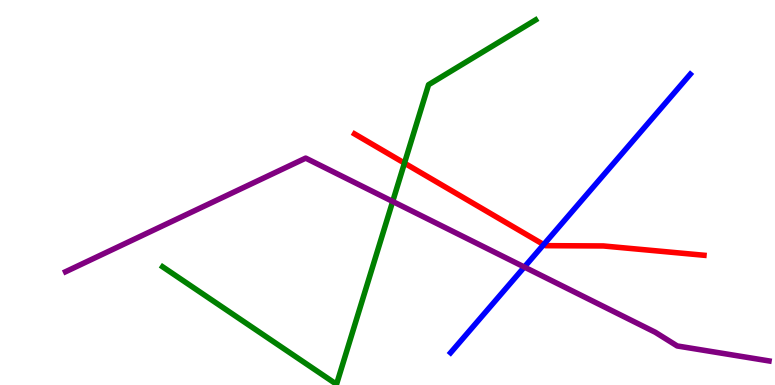[{'lines': ['blue', 'red'], 'intersections': [{'x': 7.01, 'y': 3.65}]}, {'lines': ['green', 'red'], 'intersections': [{'x': 5.22, 'y': 5.76}]}, {'lines': ['purple', 'red'], 'intersections': []}, {'lines': ['blue', 'green'], 'intersections': []}, {'lines': ['blue', 'purple'], 'intersections': [{'x': 6.77, 'y': 3.06}]}, {'lines': ['green', 'purple'], 'intersections': [{'x': 5.07, 'y': 4.77}]}]